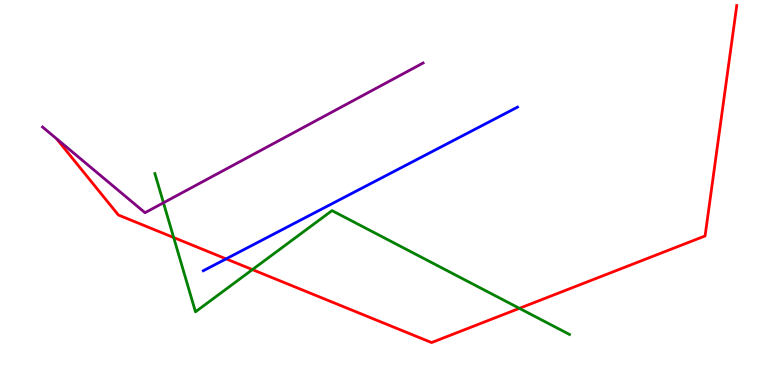[{'lines': ['blue', 'red'], 'intersections': [{'x': 2.92, 'y': 3.28}]}, {'lines': ['green', 'red'], 'intersections': [{'x': 2.24, 'y': 3.83}, {'x': 3.26, 'y': 3.0}, {'x': 6.7, 'y': 1.99}]}, {'lines': ['purple', 'red'], 'intersections': []}, {'lines': ['blue', 'green'], 'intersections': []}, {'lines': ['blue', 'purple'], 'intersections': []}, {'lines': ['green', 'purple'], 'intersections': [{'x': 2.11, 'y': 4.73}]}]